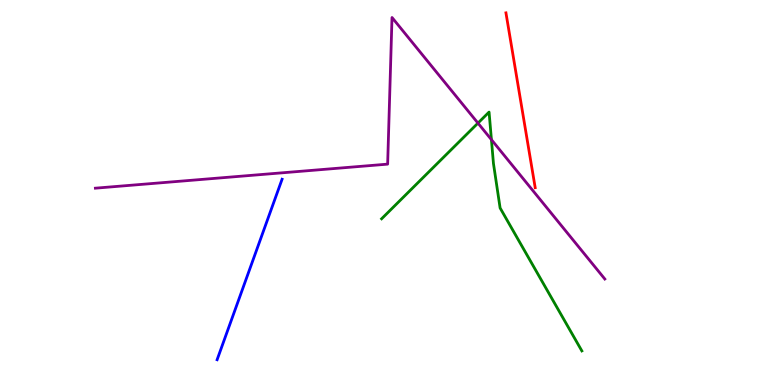[{'lines': ['blue', 'red'], 'intersections': []}, {'lines': ['green', 'red'], 'intersections': []}, {'lines': ['purple', 'red'], 'intersections': []}, {'lines': ['blue', 'green'], 'intersections': []}, {'lines': ['blue', 'purple'], 'intersections': []}, {'lines': ['green', 'purple'], 'intersections': [{'x': 6.17, 'y': 6.8}, {'x': 6.34, 'y': 6.37}]}]